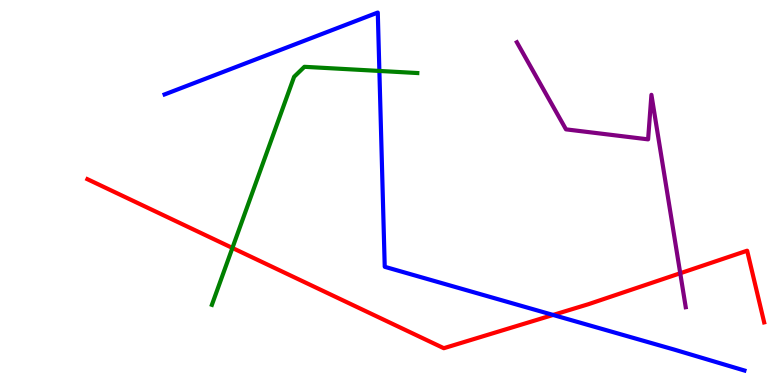[{'lines': ['blue', 'red'], 'intersections': [{'x': 7.14, 'y': 1.82}]}, {'lines': ['green', 'red'], 'intersections': [{'x': 3.0, 'y': 3.56}]}, {'lines': ['purple', 'red'], 'intersections': [{'x': 8.78, 'y': 2.9}]}, {'lines': ['blue', 'green'], 'intersections': [{'x': 4.9, 'y': 8.16}]}, {'lines': ['blue', 'purple'], 'intersections': []}, {'lines': ['green', 'purple'], 'intersections': []}]